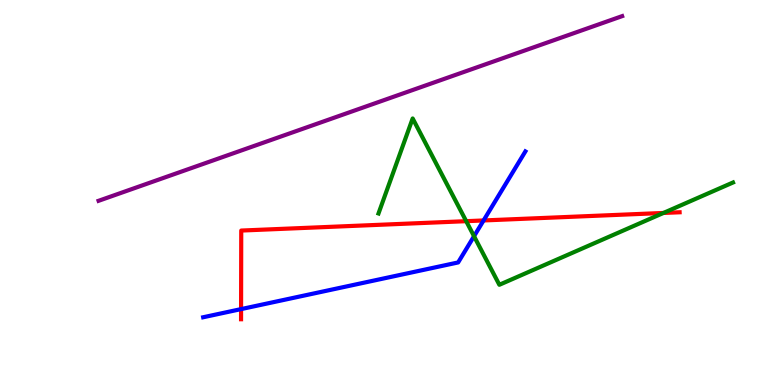[{'lines': ['blue', 'red'], 'intersections': [{'x': 3.11, 'y': 1.97}, {'x': 6.24, 'y': 4.27}]}, {'lines': ['green', 'red'], 'intersections': [{'x': 6.02, 'y': 4.26}, {'x': 8.56, 'y': 4.47}]}, {'lines': ['purple', 'red'], 'intersections': []}, {'lines': ['blue', 'green'], 'intersections': [{'x': 6.12, 'y': 3.86}]}, {'lines': ['blue', 'purple'], 'intersections': []}, {'lines': ['green', 'purple'], 'intersections': []}]